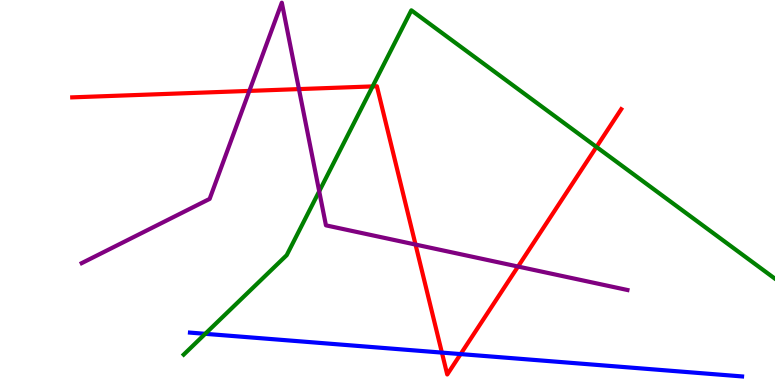[{'lines': ['blue', 'red'], 'intersections': [{'x': 5.7, 'y': 0.842}, {'x': 5.94, 'y': 0.803}]}, {'lines': ['green', 'red'], 'intersections': [{'x': 4.81, 'y': 7.76}, {'x': 7.7, 'y': 6.18}]}, {'lines': ['purple', 'red'], 'intersections': [{'x': 3.22, 'y': 7.64}, {'x': 3.86, 'y': 7.69}, {'x': 5.36, 'y': 3.65}, {'x': 6.68, 'y': 3.08}]}, {'lines': ['blue', 'green'], 'intersections': [{'x': 2.65, 'y': 1.33}]}, {'lines': ['blue', 'purple'], 'intersections': []}, {'lines': ['green', 'purple'], 'intersections': [{'x': 4.12, 'y': 5.03}]}]